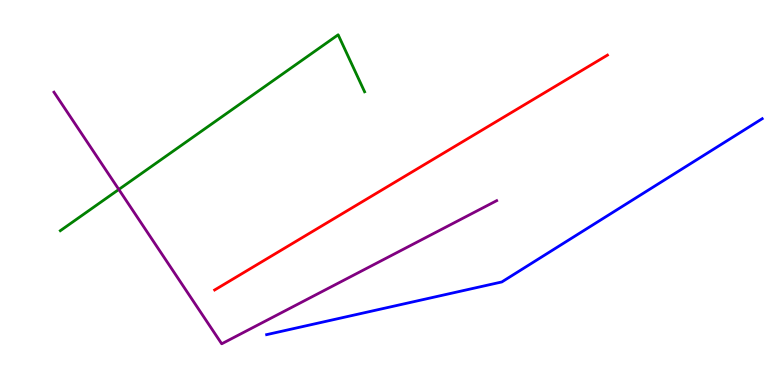[{'lines': ['blue', 'red'], 'intersections': []}, {'lines': ['green', 'red'], 'intersections': []}, {'lines': ['purple', 'red'], 'intersections': []}, {'lines': ['blue', 'green'], 'intersections': []}, {'lines': ['blue', 'purple'], 'intersections': []}, {'lines': ['green', 'purple'], 'intersections': [{'x': 1.53, 'y': 5.08}]}]